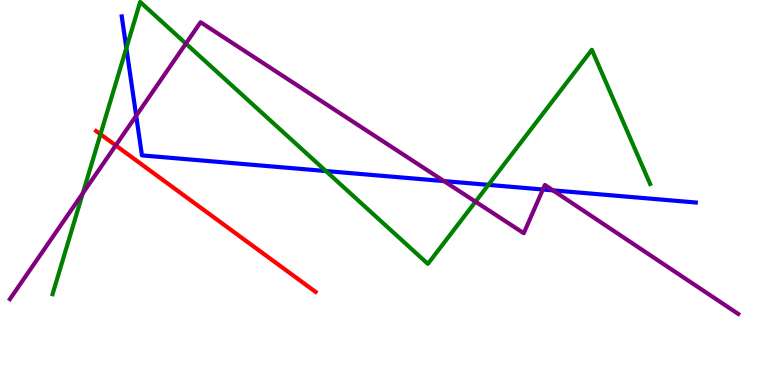[{'lines': ['blue', 'red'], 'intersections': []}, {'lines': ['green', 'red'], 'intersections': [{'x': 1.3, 'y': 6.51}]}, {'lines': ['purple', 'red'], 'intersections': [{'x': 1.49, 'y': 6.22}]}, {'lines': ['blue', 'green'], 'intersections': [{'x': 1.63, 'y': 8.75}, {'x': 4.21, 'y': 5.56}, {'x': 6.3, 'y': 5.2}]}, {'lines': ['blue', 'purple'], 'intersections': [{'x': 1.76, 'y': 6.99}, {'x': 5.73, 'y': 5.3}, {'x': 7.0, 'y': 5.08}, {'x': 7.13, 'y': 5.06}]}, {'lines': ['green', 'purple'], 'intersections': [{'x': 1.07, 'y': 4.98}, {'x': 2.4, 'y': 8.87}, {'x': 6.14, 'y': 4.76}]}]